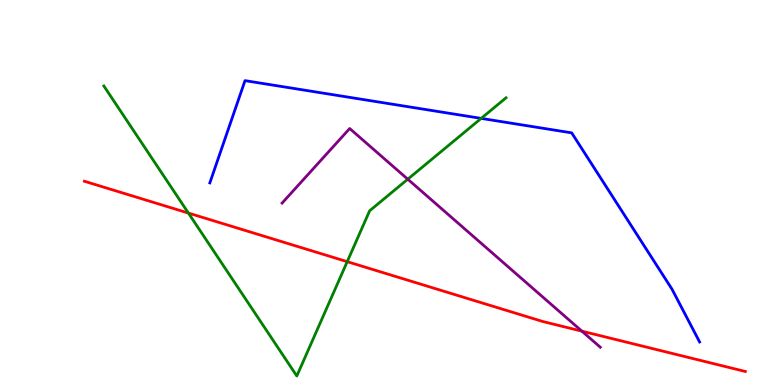[{'lines': ['blue', 'red'], 'intersections': []}, {'lines': ['green', 'red'], 'intersections': [{'x': 2.43, 'y': 4.47}, {'x': 4.48, 'y': 3.2}]}, {'lines': ['purple', 'red'], 'intersections': [{'x': 7.51, 'y': 1.4}]}, {'lines': ['blue', 'green'], 'intersections': [{'x': 6.21, 'y': 6.92}]}, {'lines': ['blue', 'purple'], 'intersections': []}, {'lines': ['green', 'purple'], 'intersections': [{'x': 5.26, 'y': 5.35}]}]